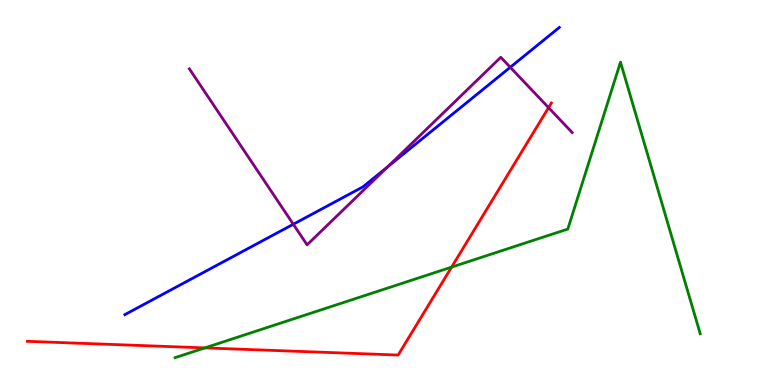[{'lines': ['blue', 'red'], 'intersections': []}, {'lines': ['green', 'red'], 'intersections': [{'x': 2.64, 'y': 0.964}, {'x': 5.83, 'y': 3.06}]}, {'lines': ['purple', 'red'], 'intersections': [{'x': 7.08, 'y': 7.2}]}, {'lines': ['blue', 'green'], 'intersections': []}, {'lines': ['blue', 'purple'], 'intersections': [{'x': 3.78, 'y': 4.18}, {'x': 5.0, 'y': 5.67}, {'x': 6.58, 'y': 8.25}]}, {'lines': ['green', 'purple'], 'intersections': []}]